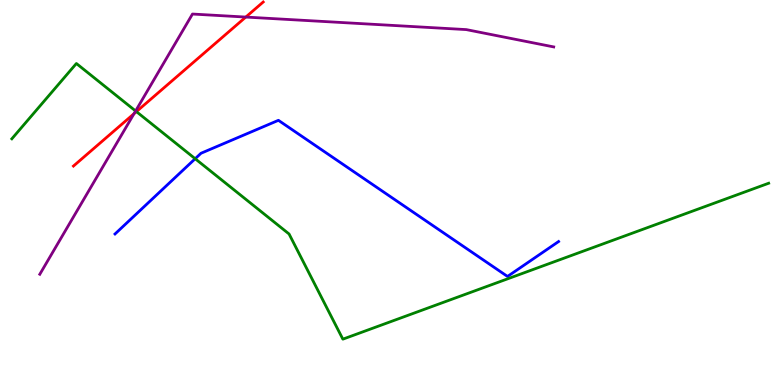[{'lines': ['blue', 'red'], 'intersections': []}, {'lines': ['green', 'red'], 'intersections': [{'x': 1.76, 'y': 7.1}]}, {'lines': ['purple', 'red'], 'intersections': [{'x': 1.73, 'y': 7.05}, {'x': 3.17, 'y': 9.56}]}, {'lines': ['blue', 'green'], 'intersections': [{'x': 2.52, 'y': 5.88}]}, {'lines': ['blue', 'purple'], 'intersections': []}, {'lines': ['green', 'purple'], 'intersections': [{'x': 1.75, 'y': 7.12}]}]